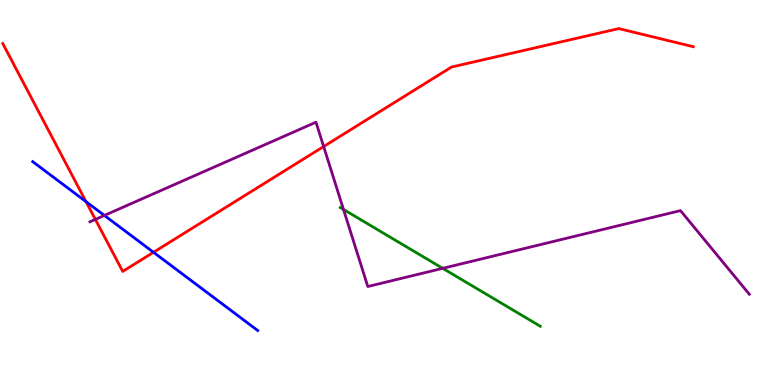[{'lines': ['blue', 'red'], 'intersections': [{'x': 1.11, 'y': 4.76}, {'x': 1.98, 'y': 3.45}]}, {'lines': ['green', 'red'], 'intersections': []}, {'lines': ['purple', 'red'], 'intersections': [{'x': 1.23, 'y': 4.3}, {'x': 4.18, 'y': 6.19}]}, {'lines': ['blue', 'green'], 'intersections': []}, {'lines': ['blue', 'purple'], 'intersections': [{'x': 1.35, 'y': 4.4}]}, {'lines': ['green', 'purple'], 'intersections': [{'x': 4.43, 'y': 4.56}, {'x': 5.71, 'y': 3.03}]}]